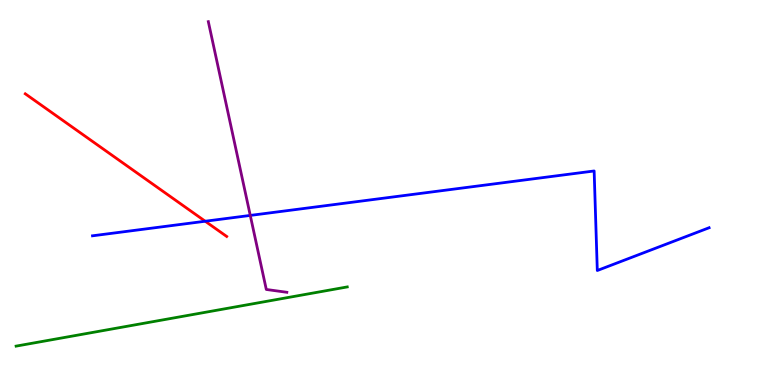[{'lines': ['blue', 'red'], 'intersections': [{'x': 2.65, 'y': 4.25}]}, {'lines': ['green', 'red'], 'intersections': []}, {'lines': ['purple', 'red'], 'intersections': []}, {'lines': ['blue', 'green'], 'intersections': []}, {'lines': ['blue', 'purple'], 'intersections': [{'x': 3.23, 'y': 4.4}]}, {'lines': ['green', 'purple'], 'intersections': []}]